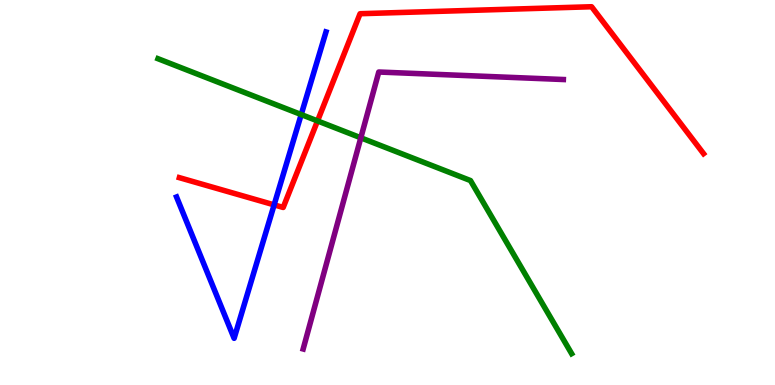[{'lines': ['blue', 'red'], 'intersections': [{'x': 3.54, 'y': 4.68}]}, {'lines': ['green', 'red'], 'intersections': [{'x': 4.1, 'y': 6.86}]}, {'lines': ['purple', 'red'], 'intersections': []}, {'lines': ['blue', 'green'], 'intersections': [{'x': 3.89, 'y': 7.02}]}, {'lines': ['blue', 'purple'], 'intersections': []}, {'lines': ['green', 'purple'], 'intersections': [{'x': 4.66, 'y': 6.42}]}]